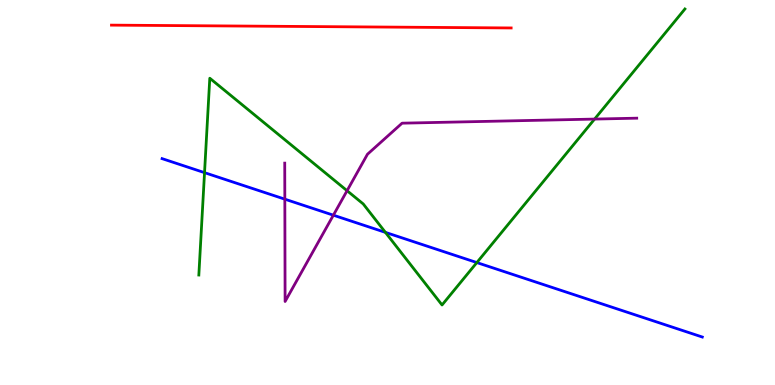[{'lines': ['blue', 'red'], 'intersections': []}, {'lines': ['green', 'red'], 'intersections': []}, {'lines': ['purple', 'red'], 'intersections': []}, {'lines': ['blue', 'green'], 'intersections': [{'x': 2.64, 'y': 5.52}, {'x': 4.97, 'y': 3.96}, {'x': 6.15, 'y': 3.18}]}, {'lines': ['blue', 'purple'], 'intersections': [{'x': 3.68, 'y': 4.83}, {'x': 4.3, 'y': 4.41}]}, {'lines': ['green', 'purple'], 'intersections': [{'x': 4.48, 'y': 5.05}, {'x': 7.67, 'y': 6.91}]}]